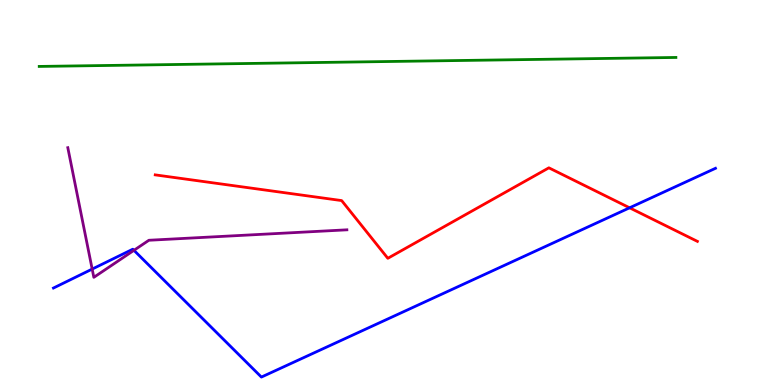[{'lines': ['blue', 'red'], 'intersections': [{'x': 8.12, 'y': 4.6}]}, {'lines': ['green', 'red'], 'intersections': []}, {'lines': ['purple', 'red'], 'intersections': []}, {'lines': ['blue', 'green'], 'intersections': []}, {'lines': ['blue', 'purple'], 'intersections': [{'x': 1.19, 'y': 3.01}, {'x': 1.73, 'y': 3.5}]}, {'lines': ['green', 'purple'], 'intersections': []}]